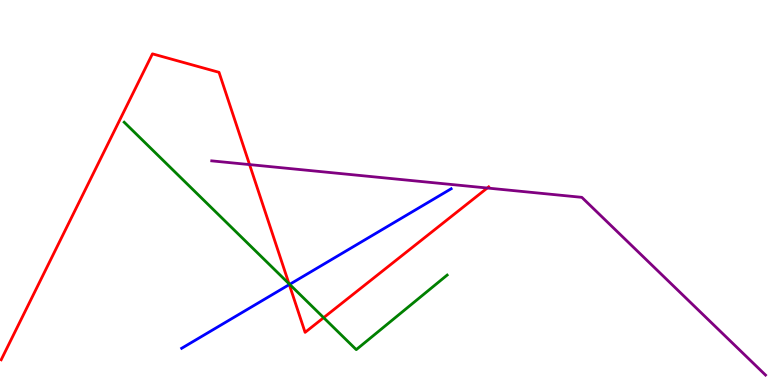[{'lines': ['blue', 'red'], 'intersections': [{'x': 3.73, 'y': 2.61}]}, {'lines': ['green', 'red'], 'intersections': [{'x': 3.73, 'y': 2.63}, {'x': 4.18, 'y': 1.75}]}, {'lines': ['purple', 'red'], 'intersections': [{'x': 3.22, 'y': 5.72}, {'x': 6.29, 'y': 5.12}]}, {'lines': ['blue', 'green'], 'intersections': [{'x': 3.74, 'y': 2.61}]}, {'lines': ['blue', 'purple'], 'intersections': []}, {'lines': ['green', 'purple'], 'intersections': []}]